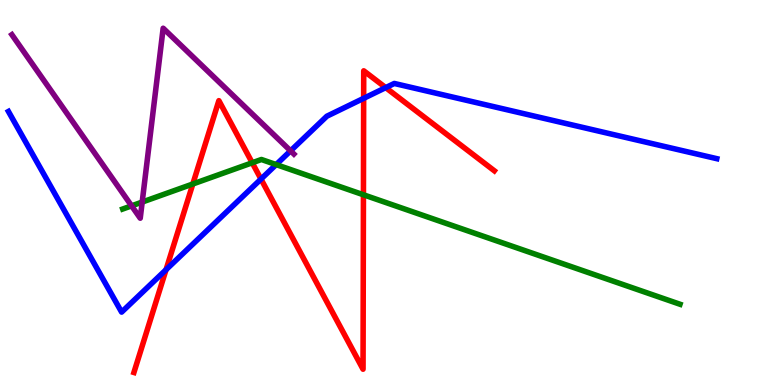[{'lines': ['blue', 'red'], 'intersections': [{'x': 2.14, 'y': 2.99}, {'x': 3.37, 'y': 5.35}, {'x': 4.69, 'y': 7.45}, {'x': 4.98, 'y': 7.72}]}, {'lines': ['green', 'red'], 'intersections': [{'x': 2.49, 'y': 5.22}, {'x': 3.25, 'y': 5.77}, {'x': 4.69, 'y': 4.94}]}, {'lines': ['purple', 'red'], 'intersections': []}, {'lines': ['blue', 'green'], 'intersections': [{'x': 3.56, 'y': 5.72}]}, {'lines': ['blue', 'purple'], 'intersections': [{'x': 3.75, 'y': 6.08}]}, {'lines': ['green', 'purple'], 'intersections': [{'x': 1.7, 'y': 4.65}, {'x': 1.83, 'y': 4.75}]}]